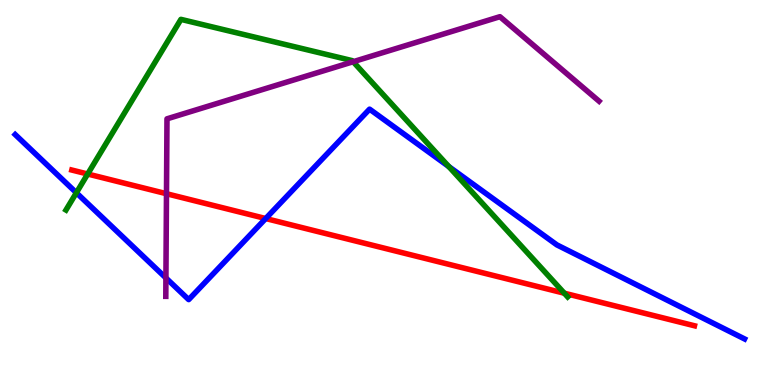[{'lines': ['blue', 'red'], 'intersections': [{'x': 3.43, 'y': 4.32}]}, {'lines': ['green', 'red'], 'intersections': [{'x': 1.13, 'y': 5.48}, {'x': 7.28, 'y': 2.38}]}, {'lines': ['purple', 'red'], 'intersections': [{'x': 2.15, 'y': 4.97}]}, {'lines': ['blue', 'green'], 'intersections': [{'x': 0.985, 'y': 4.99}, {'x': 5.79, 'y': 5.67}]}, {'lines': ['blue', 'purple'], 'intersections': [{'x': 2.14, 'y': 2.78}]}, {'lines': ['green', 'purple'], 'intersections': [{'x': 4.56, 'y': 8.4}]}]